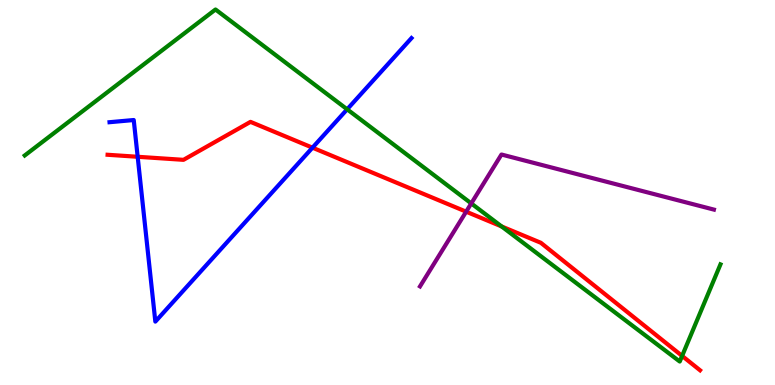[{'lines': ['blue', 'red'], 'intersections': [{'x': 1.78, 'y': 5.93}, {'x': 4.03, 'y': 6.16}]}, {'lines': ['green', 'red'], 'intersections': [{'x': 6.47, 'y': 4.12}, {'x': 8.8, 'y': 0.756}]}, {'lines': ['purple', 'red'], 'intersections': [{'x': 6.01, 'y': 4.5}]}, {'lines': ['blue', 'green'], 'intersections': [{'x': 4.48, 'y': 7.16}]}, {'lines': ['blue', 'purple'], 'intersections': []}, {'lines': ['green', 'purple'], 'intersections': [{'x': 6.08, 'y': 4.72}]}]